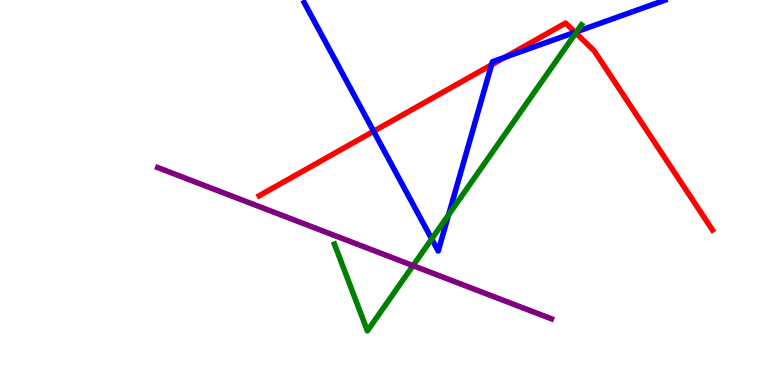[{'lines': ['blue', 'red'], 'intersections': [{'x': 4.82, 'y': 6.59}, {'x': 6.34, 'y': 8.32}, {'x': 6.52, 'y': 8.51}, {'x': 7.42, 'y': 9.16}]}, {'lines': ['green', 'red'], 'intersections': [{'x': 7.43, 'y': 9.14}]}, {'lines': ['purple', 'red'], 'intersections': []}, {'lines': ['blue', 'green'], 'intersections': [{'x': 5.57, 'y': 3.79}, {'x': 5.79, 'y': 4.42}, {'x': 7.44, 'y': 9.18}]}, {'lines': ['blue', 'purple'], 'intersections': []}, {'lines': ['green', 'purple'], 'intersections': [{'x': 5.33, 'y': 3.1}]}]